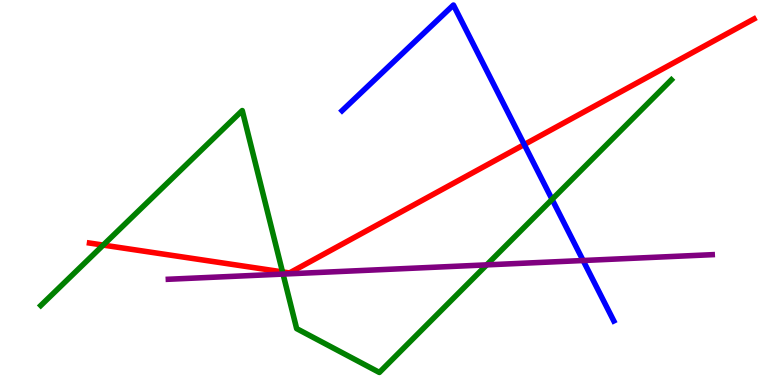[{'lines': ['blue', 'red'], 'intersections': [{'x': 6.76, 'y': 6.25}]}, {'lines': ['green', 'red'], 'intersections': [{'x': 1.33, 'y': 3.63}, {'x': 3.65, 'y': 2.94}]}, {'lines': ['purple', 'red'], 'intersections': []}, {'lines': ['blue', 'green'], 'intersections': [{'x': 7.12, 'y': 4.82}]}, {'lines': ['blue', 'purple'], 'intersections': [{'x': 7.52, 'y': 3.23}]}, {'lines': ['green', 'purple'], 'intersections': [{'x': 3.65, 'y': 2.88}, {'x': 6.28, 'y': 3.12}]}]